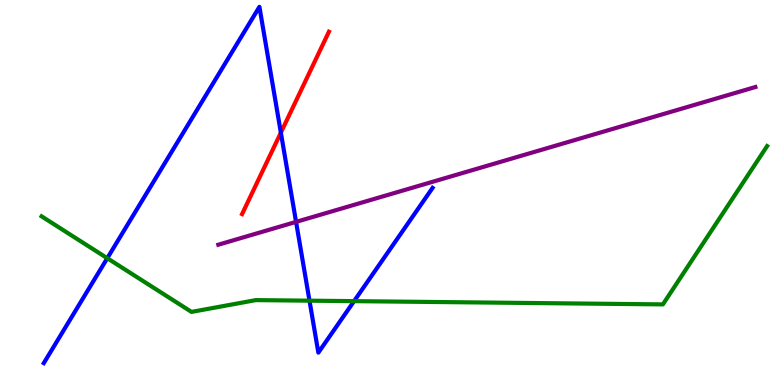[{'lines': ['blue', 'red'], 'intersections': [{'x': 3.62, 'y': 6.55}]}, {'lines': ['green', 'red'], 'intersections': []}, {'lines': ['purple', 'red'], 'intersections': []}, {'lines': ['blue', 'green'], 'intersections': [{'x': 1.38, 'y': 3.29}, {'x': 3.99, 'y': 2.19}, {'x': 4.57, 'y': 2.18}]}, {'lines': ['blue', 'purple'], 'intersections': [{'x': 3.82, 'y': 4.24}]}, {'lines': ['green', 'purple'], 'intersections': []}]